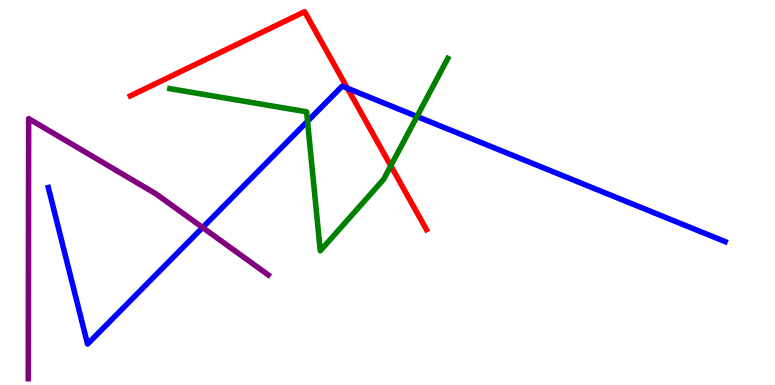[{'lines': ['blue', 'red'], 'intersections': [{'x': 4.48, 'y': 7.71}]}, {'lines': ['green', 'red'], 'intersections': [{'x': 5.04, 'y': 5.69}]}, {'lines': ['purple', 'red'], 'intersections': []}, {'lines': ['blue', 'green'], 'intersections': [{'x': 3.97, 'y': 6.85}, {'x': 5.38, 'y': 6.97}]}, {'lines': ['blue', 'purple'], 'intersections': [{'x': 2.61, 'y': 4.09}]}, {'lines': ['green', 'purple'], 'intersections': []}]